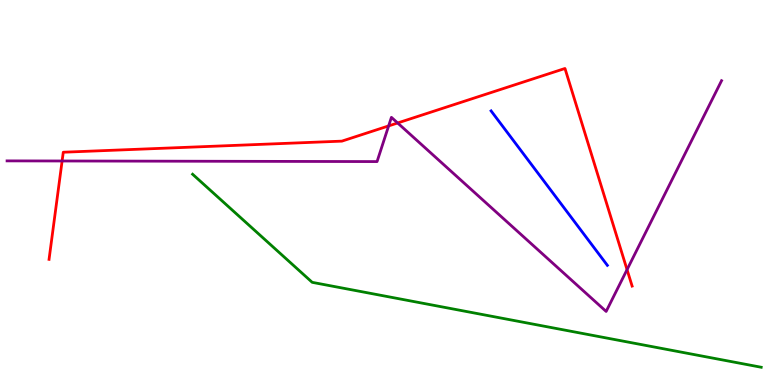[{'lines': ['blue', 'red'], 'intersections': []}, {'lines': ['green', 'red'], 'intersections': []}, {'lines': ['purple', 'red'], 'intersections': [{'x': 0.801, 'y': 5.82}, {'x': 5.01, 'y': 6.73}, {'x': 5.13, 'y': 6.81}, {'x': 8.09, 'y': 3.0}]}, {'lines': ['blue', 'green'], 'intersections': []}, {'lines': ['blue', 'purple'], 'intersections': []}, {'lines': ['green', 'purple'], 'intersections': []}]